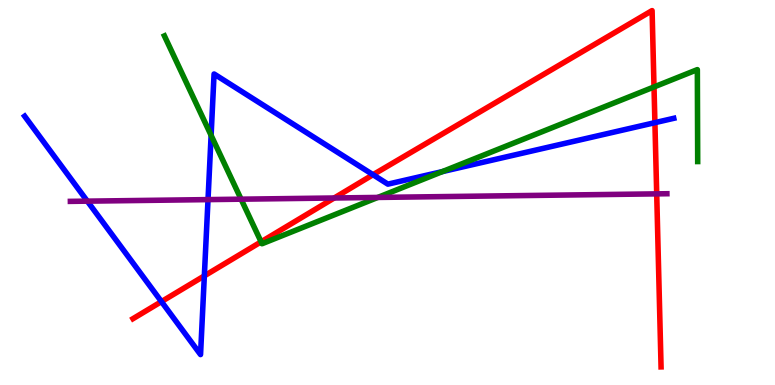[{'lines': ['blue', 'red'], 'intersections': [{'x': 2.08, 'y': 2.17}, {'x': 2.64, 'y': 2.83}, {'x': 4.81, 'y': 5.46}, {'x': 8.45, 'y': 6.81}]}, {'lines': ['green', 'red'], 'intersections': [{'x': 3.37, 'y': 3.72}, {'x': 8.44, 'y': 7.74}]}, {'lines': ['purple', 'red'], 'intersections': [{'x': 4.31, 'y': 4.86}, {'x': 8.47, 'y': 4.96}]}, {'lines': ['blue', 'green'], 'intersections': [{'x': 2.72, 'y': 6.48}, {'x': 5.71, 'y': 5.54}]}, {'lines': ['blue', 'purple'], 'intersections': [{'x': 1.13, 'y': 4.78}, {'x': 2.68, 'y': 4.82}]}, {'lines': ['green', 'purple'], 'intersections': [{'x': 3.11, 'y': 4.83}, {'x': 4.87, 'y': 4.87}]}]